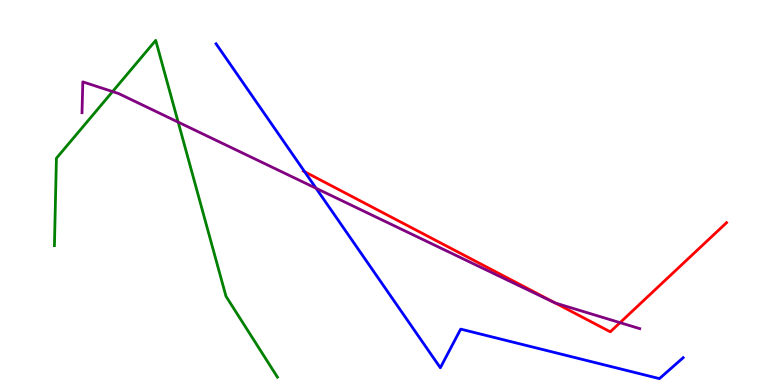[{'lines': ['blue', 'red'], 'intersections': [{'x': 3.93, 'y': 5.54}]}, {'lines': ['green', 'red'], 'intersections': []}, {'lines': ['purple', 'red'], 'intersections': [{'x': 7.17, 'y': 2.13}, {'x': 8.0, 'y': 1.62}]}, {'lines': ['blue', 'green'], 'intersections': []}, {'lines': ['blue', 'purple'], 'intersections': [{'x': 4.08, 'y': 5.11}]}, {'lines': ['green', 'purple'], 'intersections': [{'x': 1.45, 'y': 7.62}, {'x': 2.3, 'y': 6.83}]}]